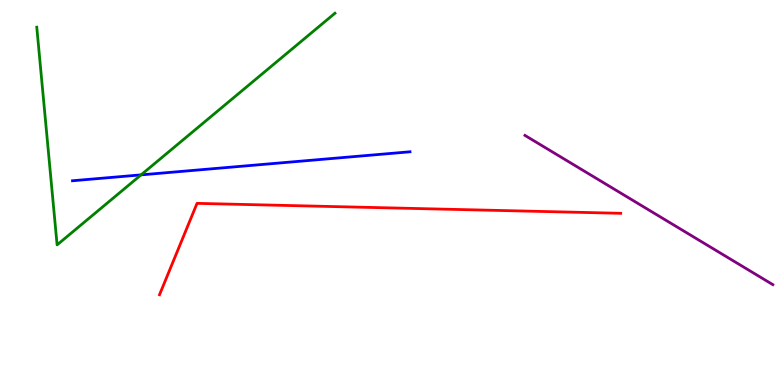[{'lines': ['blue', 'red'], 'intersections': []}, {'lines': ['green', 'red'], 'intersections': []}, {'lines': ['purple', 'red'], 'intersections': []}, {'lines': ['blue', 'green'], 'intersections': [{'x': 1.82, 'y': 5.46}]}, {'lines': ['blue', 'purple'], 'intersections': []}, {'lines': ['green', 'purple'], 'intersections': []}]